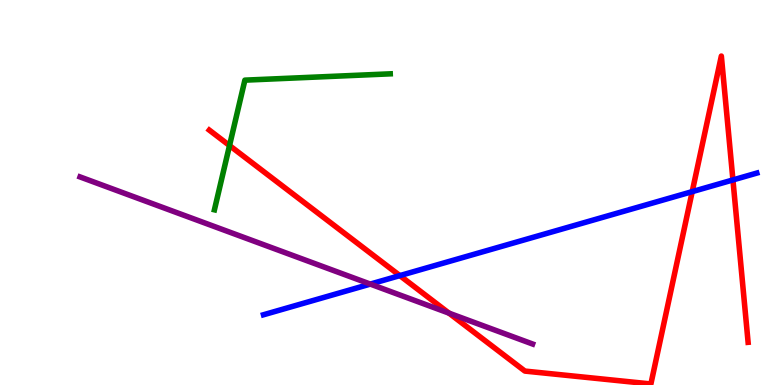[{'lines': ['blue', 'red'], 'intersections': [{'x': 5.16, 'y': 2.84}, {'x': 8.93, 'y': 5.02}, {'x': 9.46, 'y': 5.33}]}, {'lines': ['green', 'red'], 'intersections': [{'x': 2.96, 'y': 6.22}]}, {'lines': ['purple', 'red'], 'intersections': [{'x': 5.79, 'y': 1.87}]}, {'lines': ['blue', 'green'], 'intersections': []}, {'lines': ['blue', 'purple'], 'intersections': [{'x': 4.78, 'y': 2.62}]}, {'lines': ['green', 'purple'], 'intersections': []}]